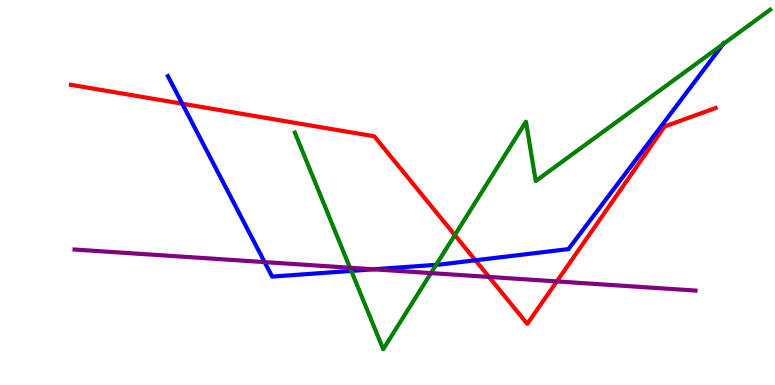[{'lines': ['blue', 'red'], 'intersections': [{'x': 2.35, 'y': 7.31}, {'x': 6.13, 'y': 3.24}]}, {'lines': ['green', 'red'], 'intersections': [{'x': 5.87, 'y': 3.9}]}, {'lines': ['purple', 'red'], 'intersections': [{'x': 6.31, 'y': 2.81}, {'x': 7.18, 'y': 2.69}]}, {'lines': ['blue', 'green'], 'intersections': [{'x': 4.53, 'y': 2.96}, {'x': 5.63, 'y': 3.12}, {'x': 9.33, 'y': 8.85}]}, {'lines': ['blue', 'purple'], 'intersections': [{'x': 3.41, 'y': 3.19}, {'x': 4.82, 'y': 3.01}]}, {'lines': ['green', 'purple'], 'intersections': [{'x': 4.52, 'y': 3.05}, {'x': 5.56, 'y': 2.91}]}]